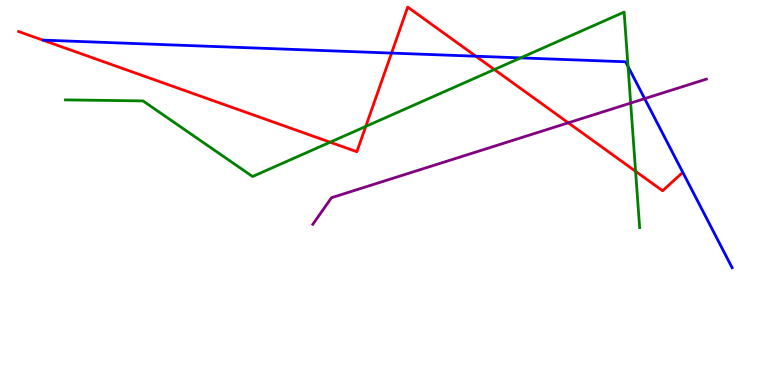[{'lines': ['blue', 'red'], 'intersections': [{'x': 5.05, 'y': 8.62}, {'x': 6.14, 'y': 8.54}]}, {'lines': ['green', 'red'], 'intersections': [{'x': 4.26, 'y': 6.31}, {'x': 4.72, 'y': 6.72}, {'x': 6.38, 'y': 8.19}, {'x': 8.2, 'y': 5.55}]}, {'lines': ['purple', 'red'], 'intersections': [{'x': 7.33, 'y': 6.81}]}, {'lines': ['blue', 'green'], 'intersections': [{'x': 6.72, 'y': 8.5}, {'x': 8.1, 'y': 8.27}]}, {'lines': ['blue', 'purple'], 'intersections': [{'x': 8.32, 'y': 7.44}]}, {'lines': ['green', 'purple'], 'intersections': [{'x': 8.14, 'y': 7.32}]}]